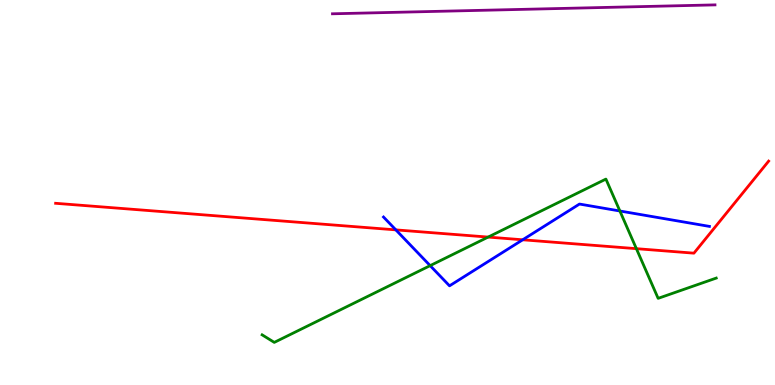[{'lines': ['blue', 'red'], 'intersections': [{'x': 5.11, 'y': 4.03}, {'x': 6.74, 'y': 3.77}]}, {'lines': ['green', 'red'], 'intersections': [{'x': 6.3, 'y': 3.84}, {'x': 8.21, 'y': 3.54}]}, {'lines': ['purple', 'red'], 'intersections': []}, {'lines': ['blue', 'green'], 'intersections': [{'x': 5.55, 'y': 3.1}, {'x': 8.0, 'y': 4.52}]}, {'lines': ['blue', 'purple'], 'intersections': []}, {'lines': ['green', 'purple'], 'intersections': []}]